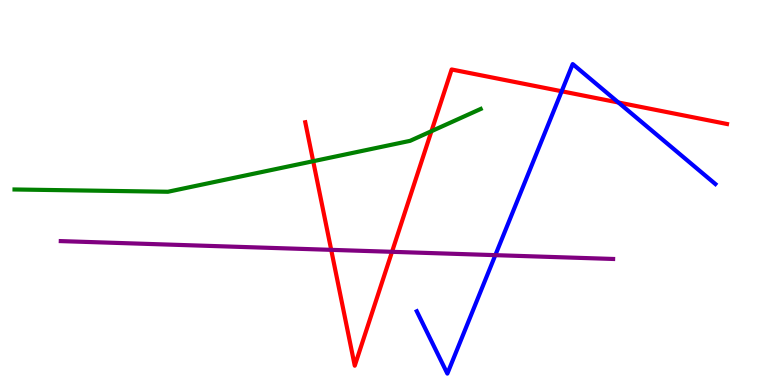[{'lines': ['blue', 'red'], 'intersections': [{'x': 7.25, 'y': 7.63}, {'x': 7.98, 'y': 7.34}]}, {'lines': ['green', 'red'], 'intersections': [{'x': 4.04, 'y': 5.81}, {'x': 5.57, 'y': 6.59}]}, {'lines': ['purple', 'red'], 'intersections': [{'x': 4.27, 'y': 3.51}, {'x': 5.06, 'y': 3.46}]}, {'lines': ['blue', 'green'], 'intersections': []}, {'lines': ['blue', 'purple'], 'intersections': [{'x': 6.39, 'y': 3.37}]}, {'lines': ['green', 'purple'], 'intersections': []}]